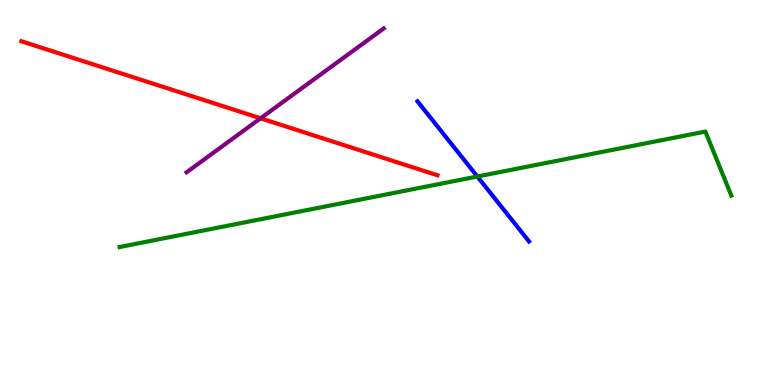[{'lines': ['blue', 'red'], 'intersections': []}, {'lines': ['green', 'red'], 'intersections': []}, {'lines': ['purple', 'red'], 'intersections': [{'x': 3.36, 'y': 6.93}]}, {'lines': ['blue', 'green'], 'intersections': [{'x': 6.16, 'y': 5.42}]}, {'lines': ['blue', 'purple'], 'intersections': []}, {'lines': ['green', 'purple'], 'intersections': []}]